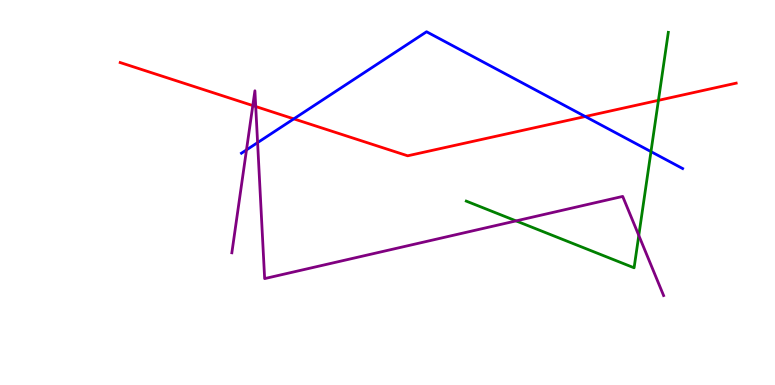[{'lines': ['blue', 'red'], 'intersections': [{'x': 3.79, 'y': 6.91}, {'x': 7.55, 'y': 6.97}]}, {'lines': ['green', 'red'], 'intersections': [{'x': 8.5, 'y': 7.39}]}, {'lines': ['purple', 'red'], 'intersections': [{'x': 3.26, 'y': 7.26}, {'x': 3.3, 'y': 7.23}]}, {'lines': ['blue', 'green'], 'intersections': [{'x': 8.4, 'y': 6.06}]}, {'lines': ['blue', 'purple'], 'intersections': [{'x': 3.18, 'y': 6.11}, {'x': 3.32, 'y': 6.3}]}, {'lines': ['green', 'purple'], 'intersections': [{'x': 6.66, 'y': 4.26}, {'x': 8.24, 'y': 3.88}]}]